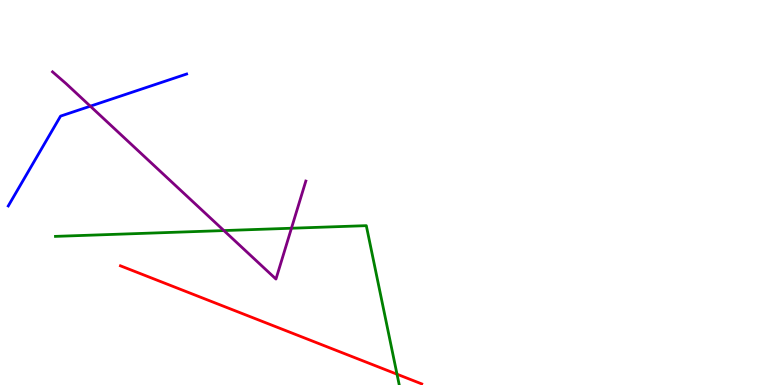[{'lines': ['blue', 'red'], 'intersections': []}, {'lines': ['green', 'red'], 'intersections': [{'x': 5.12, 'y': 0.28}]}, {'lines': ['purple', 'red'], 'intersections': []}, {'lines': ['blue', 'green'], 'intersections': []}, {'lines': ['blue', 'purple'], 'intersections': [{'x': 1.17, 'y': 7.24}]}, {'lines': ['green', 'purple'], 'intersections': [{'x': 2.89, 'y': 4.01}, {'x': 3.76, 'y': 4.07}]}]